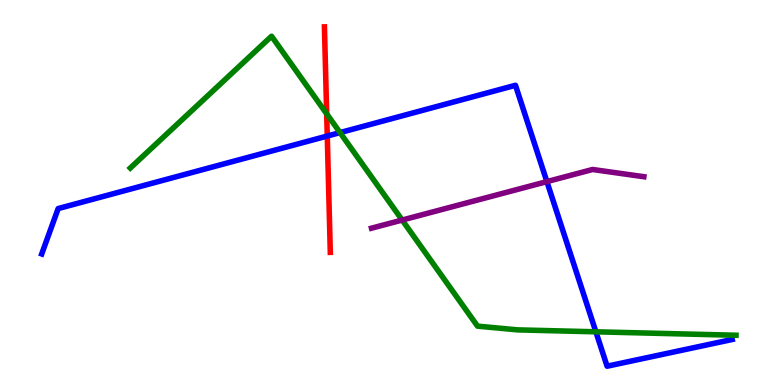[{'lines': ['blue', 'red'], 'intersections': [{'x': 4.22, 'y': 6.47}]}, {'lines': ['green', 'red'], 'intersections': [{'x': 4.22, 'y': 7.04}]}, {'lines': ['purple', 'red'], 'intersections': []}, {'lines': ['blue', 'green'], 'intersections': [{'x': 4.39, 'y': 6.56}, {'x': 7.69, 'y': 1.38}]}, {'lines': ['blue', 'purple'], 'intersections': [{'x': 7.06, 'y': 5.28}]}, {'lines': ['green', 'purple'], 'intersections': [{'x': 5.19, 'y': 4.28}]}]